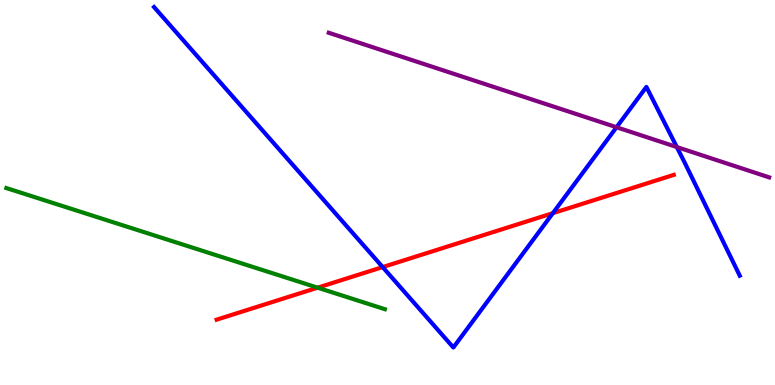[{'lines': ['blue', 'red'], 'intersections': [{'x': 4.94, 'y': 3.06}, {'x': 7.13, 'y': 4.46}]}, {'lines': ['green', 'red'], 'intersections': [{'x': 4.1, 'y': 2.53}]}, {'lines': ['purple', 'red'], 'intersections': []}, {'lines': ['blue', 'green'], 'intersections': []}, {'lines': ['blue', 'purple'], 'intersections': [{'x': 7.96, 'y': 6.69}, {'x': 8.73, 'y': 6.18}]}, {'lines': ['green', 'purple'], 'intersections': []}]